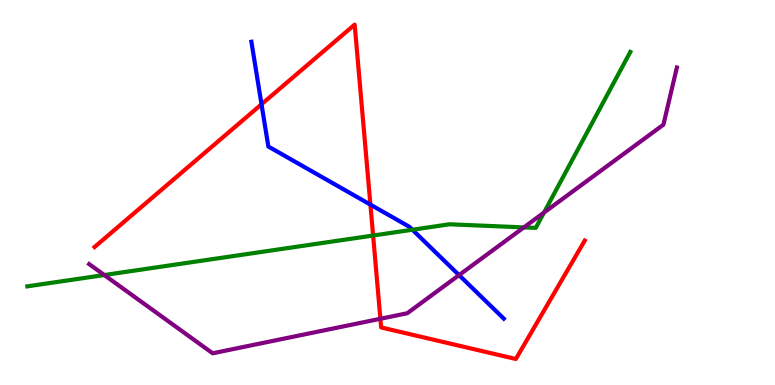[{'lines': ['blue', 'red'], 'intersections': [{'x': 3.37, 'y': 7.29}, {'x': 4.78, 'y': 4.69}]}, {'lines': ['green', 'red'], 'intersections': [{'x': 4.81, 'y': 3.88}]}, {'lines': ['purple', 'red'], 'intersections': [{'x': 4.91, 'y': 1.72}]}, {'lines': ['blue', 'green'], 'intersections': [{'x': 5.32, 'y': 4.03}]}, {'lines': ['blue', 'purple'], 'intersections': [{'x': 5.92, 'y': 2.85}]}, {'lines': ['green', 'purple'], 'intersections': [{'x': 1.35, 'y': 2.86}, {'x': 6.76, 'y': 4.09}, {'x': 7.02, 'y': 4.48}]}]